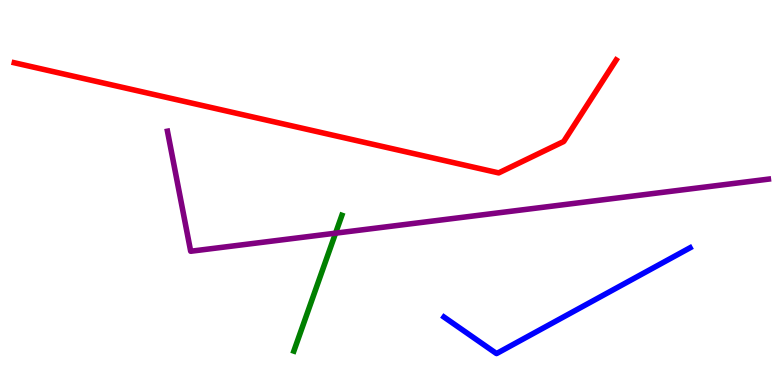[{'lines': ['blue', 'red'], 'intersections': []}, {'lines': ['green', 'red'], 'intersections': []}, {'lines': ['purple', 'red'], 'intersections': []}, {'lines': ['blue', 'green'], 'intersections': []}, {'lines': ['blue', 'purple'], 'intersections': []}, {'lines': ['green', 'purple'], 'intersections': [{'x': 4.33, 'y': 3.94}]}]